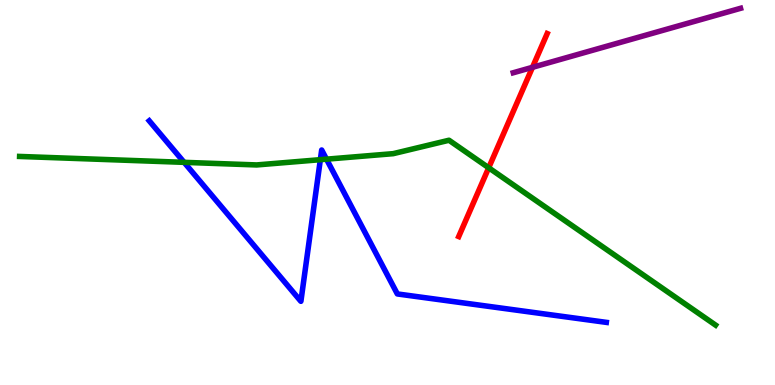[{'lines': ['blue', 'red'], 'intersections': []}, {'lines': ['green', 'red'], 'intersections': [{'x': 6.31, 'y': 5.64}]}, {'lines': ['purple', 'red'], 'intersections': [{'x': 6.87, 'y': 8.25}]}, {'lines': ['blue', 'green'], 'intersections': [{'x': 2.38, 'y': 5.78}, {'x': 4.13, 'y': 5.85}, {'x': 4.21, 'y': 5.87}]}, {'lines': ['blue', 'purple'], 'intersections': []}, {'lines': ['green', 'purple'], 'intersections': []}]